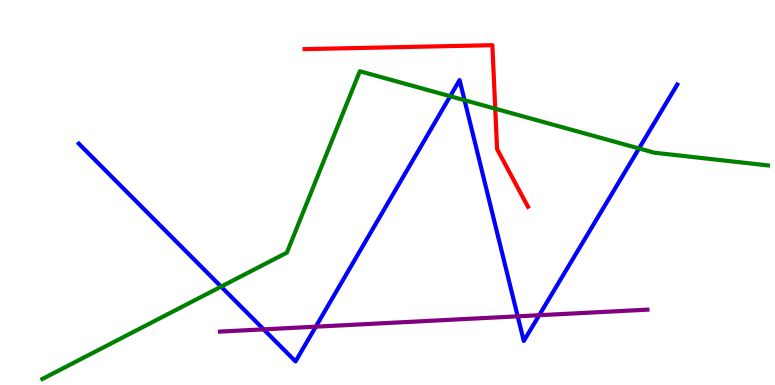[{'lines': ['blue', 'red'], 'intersections': []}, {'lines': ['green', 'red'], 'intersections': [{'x': 6.39, 'y': 7.18}]}, {'lines': ['purple', 'red'], 'intersections': []}, {'lines': ['blue', 'green'], 'intersections': [{'x': 2.85, 'y': 2.56}, {'x': 5.81, 'y': 7.5}, {'x': 5.99, 'y': 7.4}, {'x': 8.25, 'y': 6.14}]}, {'lines': ['blue', 'purple'], 'intersections': [{'x': 3.4, 'y': 1.45}, {'x': 4.07, 'y': 1.51}, {'x': 6.68, 'y': 1.78}, {'x': 6.96, 'y': 1.81}]}, {'lines': ['green', 'purple'], 'intersections': []}]